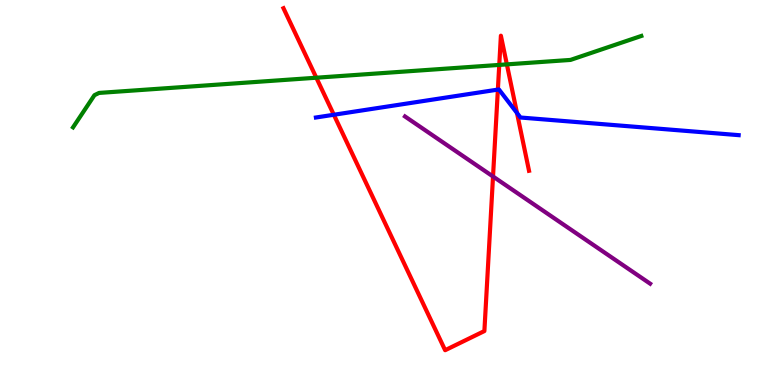[{'lines': ['blue', 'red'], 'intersections': [{'x': 4.31, 'y': 7.02}, {'x': 6.42, 'y': 7.67}, {'x': 6.67, 'y': 7.07}]}, {'lines': ['green', 'red'], 'intersections': [{'x': 4.08, 'y': 7.98}, {'x': 6.44, 'y': 8.31}, {'x': 6.54, 'y': 8.33}]}, {'lines': ['purple', 'red'], 'intersections': [{'x': 6.36, 'y': 5.42}]}, {'lines': ['blue', 'green'], 'intersections': []}, {'lines': ['blue', 'purple'], 'intersections': []}, {'lines': ['green', 'purple'], 'intersections': []}]